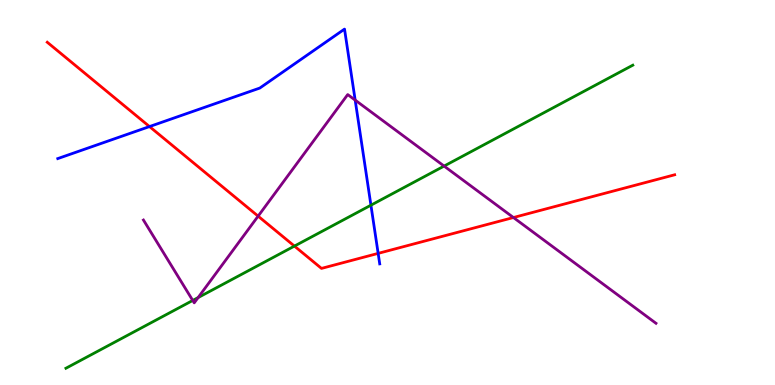[{'lines': ['blue', 'red'], 'intersections': [{'x': 1.93, 'y': 6.71}, {'x': 4.88, 'y': 3.42}]}, {'lines': ['green', 'red'], 'intersections': [{'x': 3.8, 'y': 3.61}]}, {'lines': ['purple', 'red'], 'intersections': [{'x': 3.33, 'y': 4.39}, {'x': 6.62, 'y': 4.35}]}, {'lines': ['blue', 'green'], 'intersections': [{'x': 4.79, 'y': 4.67}]}, {'lines': ['blue', 'purple'], 'intersections': [{'x': 4.58, 'y': 7.4}]}, {'lines': ['green', 'purple'], 'intersections': [{'x': 2.49, 'y': 2.2}, {'x': 2.56, 'y': 2.27}, {'x': 5.73, 'y': 5.69}]}]